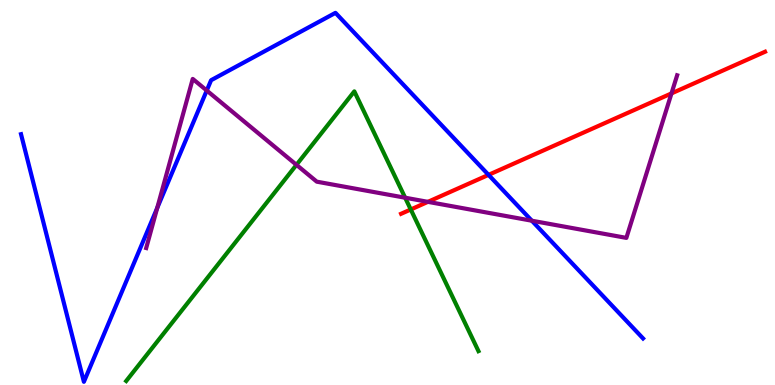[{'lines': ['blue', 'red'], 'intersections': [{'x': 6.3, 'y': 5.46}]}, {'lines': ['green', 'red'], 'intersections': [{'x': 5.3, 'y': 4.56}]}, {'lines': ['purple', 'red'], 'intersections': [{'x': 5.52, 'y': 4.76}, {'x': 8.66, 'y': 7.57}]}, {'lines': ['blue', 'green'], 'intersections': []}, {'lines': ['blue', 'purple'], 'intersections': [{'x': 2.03, 'y': 4.6}, {'x': 2.67, 'y': 7.65}, {'x': 6.86, 'y': 4.27}]}, {'lines': ['green', 'purple'], 'intersections': [{'x': 3.83, 'y': 5.72}, {'x': 5.23, 'y': 4.86}]}]